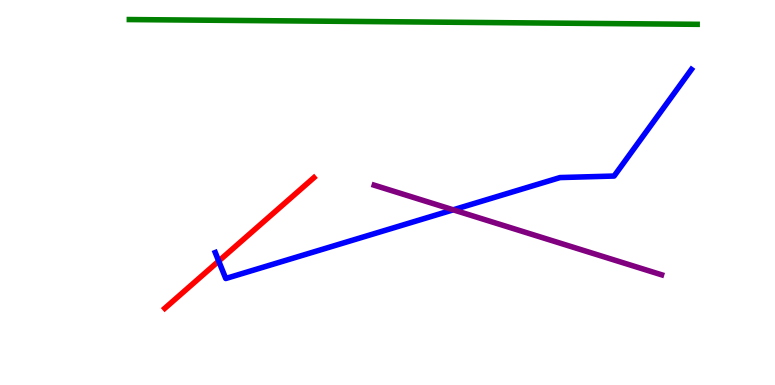[{'lines': ['blue', 'red'], 'intersections': [{'x': 2.82, 'y': 3.22}]}, {'lines': ['green', 'red'], 'intersections': []}, {'lines': ['purple', 'red'], 'intersections': []}, {'lines': ['blue', 'green'], 'intersections': []}, {'lines': ['blue', 'purple'], 'intersections': [{'x': 5.85, 'y': 4.55}]}, {'lines': ['green', 'purple'], 'intersections': []}]